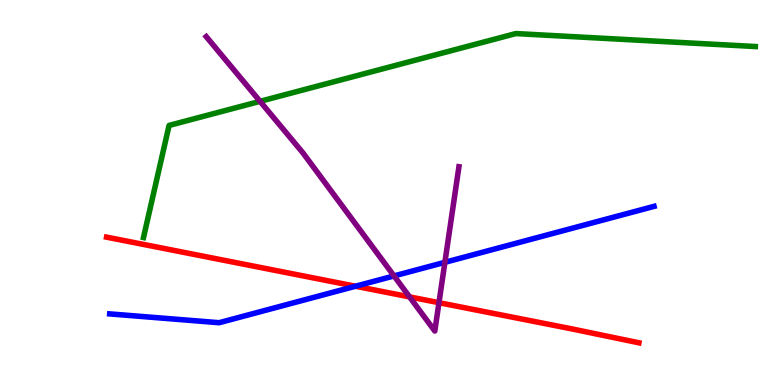[{'lines': ['blue', 'red'], 'intersections': [{'x': 4.59, 'y': 2.57}]}, {'lines': ['green', 'red'], 'intersections': []}, {'lines': ['purple', 'red'], 'intersections': [{'x': 5.28, 'y': 2.29}, {'x': 5.66, 'y': 2.14}]}, {'lines': ['blue', 'green'], 'intersections': []}, {'lines': ['blue', 'purple'], 'intersections': [{'x': 5.08, 'y': 2.83}, {'x': 5.74, 'y': 3.19}]}, {'lines': ['green', 'purple'], 'intersections': [{'x': 3.36, 'y': 7.37}]}]